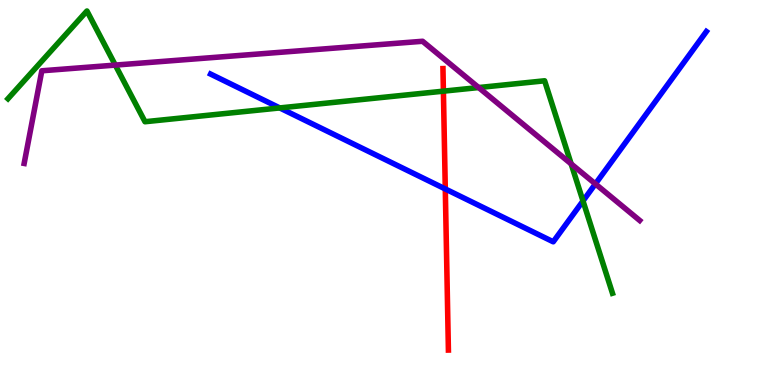[{'lines': ['blue', 'red'], 'intersections': [{'x': 5.75, 'y': 5.09}]}, {'lines': ['green', 'red'], 'intersections': [{'x': 5.72, 'y': 7.63}]}, {'lines': ['purple', 'red'], 'intersections': []}, {'lines': ['blue', 'green'], 'intersections': [{'x': 3.61, 'y': 7.2}, {'x': 7.52, 'y': 4.78}]}, {'lines': ['blue', 'purple'], 'intersections': [{'x': 7.68, 'y': 5.22}]}, {'lines': ['green', 'purple'], 'intersections': [{'x': 1.49, 'y': 8.31}, {'x': 6.18, 'y': 7.73}, {'x': 7.37, 'y': 5.74}]}]